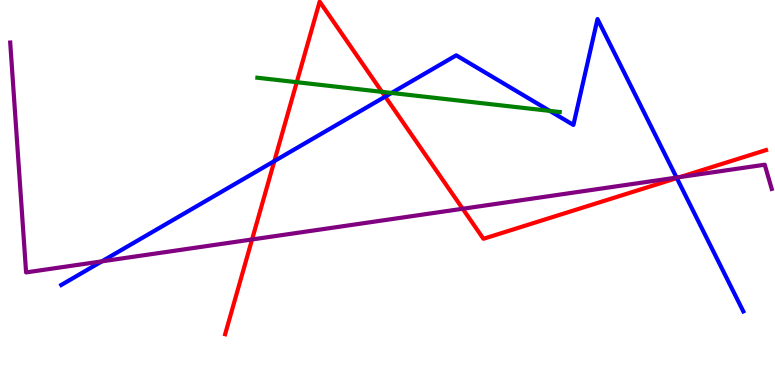[{'lines': ['blue', 'red'], 'intersections': [{'x': 3.54, 'y': 5.82}, {'x': 4.97, 'y': 7.49}, {'x': 8.73, 'y': 5.37}]}, {'lines': ['green', 'red'], 'intersections': [{'x': 3.83, 'y': 7.87}, {'x': 4.93, 'y': 7.61}]}, {'lines': ['purple', 'red'], 'intersections': [{'x': 3.25, 'y': 3.78}, {'x': 5.97, 'y': 4.58}, {'x': 8.77, 'y': 5.4}]}, {'lines': ['blue', 'green'], 'intersections': [{'x': 5.05, 'y': 7.59}, {'x': 7.09, 'y': 7.12}]}, {'lines': ['blue', 'purple'], 'intersections': [{'x': 1.31, 'y': 3.21}, {'x': 8.73, 'y': 5.39}]}, {'lines': ['green', 'purple'], 'intersections': []}]